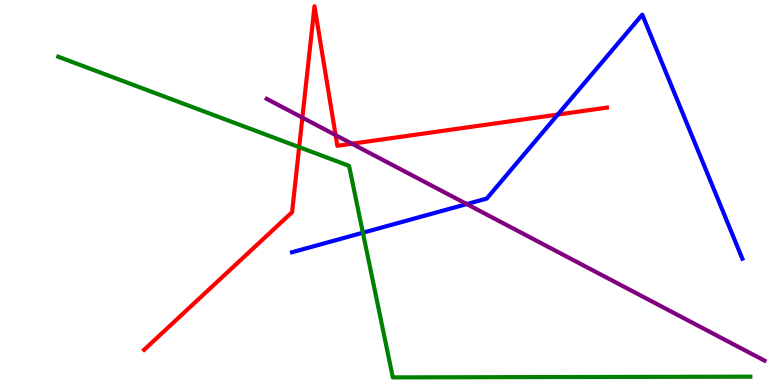[{'lines': ['blue', 'red'], 'intersections': [{'x': 7.2, 'y': 7.02}]}, {'lines': ['green', 'red'], 'intersections': [{'x': 3.86, 'y': 6.18}]}, {'lines': ['purple', 'red'], 'intersections': [{'x': 3.9, 'y': 6.94}, {'x': 4.33, 'y': 6.49}, {'x': 4.54, 'y': 6.27}]}, {'lines': ['blue', 'green'], 'intersections': [{'x': 4.68, 'y': 3.96}]}, {'lines': ['blue', 'purple'], 'intersections': [{'x': 6.02, 'y': 4.7}]}, {'lines': ['green', 'purple'], 'intersections': []}]